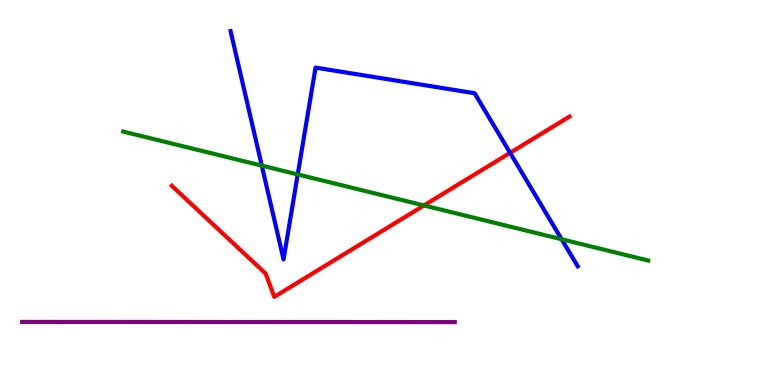[{'lines': ['blue', 'red'], 'intersections': [{'x': 6.58, 'y': 6.03}]}, {'lines': ['green', 'red'], 'intersections': [{'x': 5.47, 'y': 4.66}]}, {'lines': ['purple', 'red'], 'intersections': []}, {'lines': ['blue', 'green'], 'intersections': [{'x': 3.38, 'y': 5.7}, {'x': 3.84, 'y': 5.47}, {'x': 7.25, 'y': 3.79}]}, {'lines': ['blue', 'purple'], 'intersections': []}, {'lines': ['green', 'purple'], 'intersections': []}]